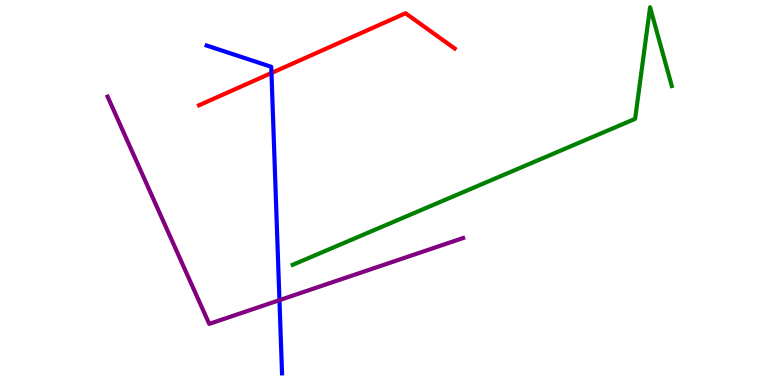[{'lines': ['blue', 'red'], 'intersections': [{'x': 3.5, 'y': 8.1}]}, {'lines': ['green', 'red'], 'intersections': []}, {'lines': ['purple', 'red'], 'intersections': []}, {'lines': ['blue', 'green'], 'intersections': []}, {'lines': ['blue', 'purple'], 'intersections': [{'x': 3.61, 'y': 2.2}]}, {'lines': ['green', 'purple'], 'intersections': []}]